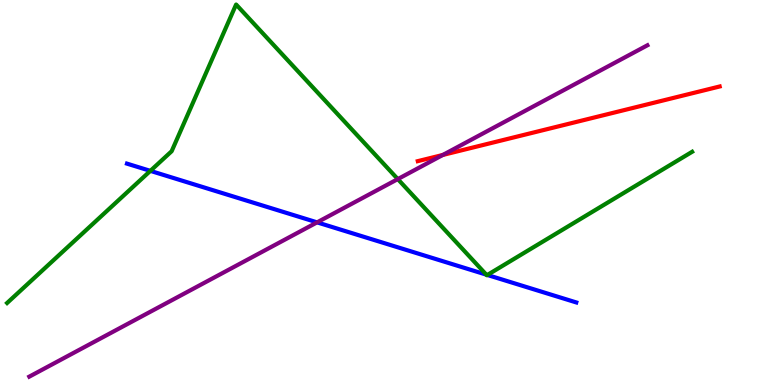[{'lines': ['blue', 'red'], 'intersections': []}, {'lines': ['green', 'red'], 'intersections': []}, {'lines': ['purple', 'red'], 'intersections': [{'x': 5.71, 'y': 5.98}]}, {'lines': ['blue', 'green'], 'intersections': [{'x': 1.94, 'y': 5.56}, {'x': 6.27, 'y': 2.87}, {'x': 6.29, 'y': 2.86}]}, {'lines': ['blue', 'purple'], 'intersections': [{'x': 4.09, 'y': 4.22}]}, {'lines': ['green', 'purple'], 'intersections': [{'x': 5.13, 'y': 5.35}]}]